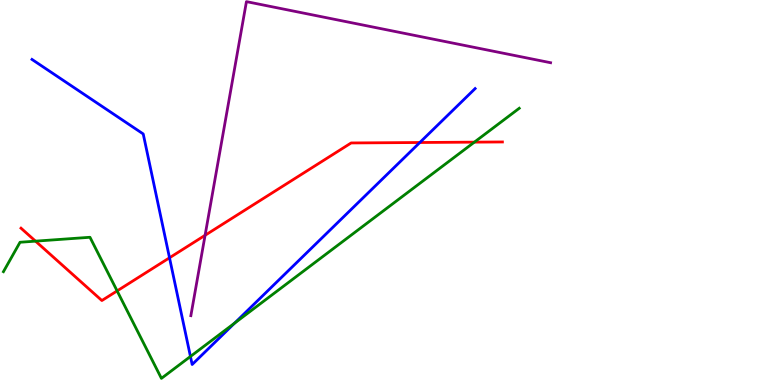[{'lines': ['blue', 'red'], 'intersections': [{'x': 2.19, 'y': 3.3}, {'x': 5.42, 'y': 6.3}]}, {'lines': ['green', 'red'], 'intersections': [{'x': 0.458, 'y': 3.74}, {'x': 1.51, 'y': 2.44}, {'x': 6.12, 'y': 6.31}]}, {'lines': ['purple', 'red'], 'intersections': [{'x': 2.65, 'y': 3.89}]}, {'lines': ['blue', 'green'], 'intersections': [{'x': 2.46, 'y': 0.741}, {'x': 3.03, 'y': 1.61}]}, {'lines': ['blue', 'purple'], 'intersections': []}, {'lines': ['green', 'purple'], 'intersections': []}]